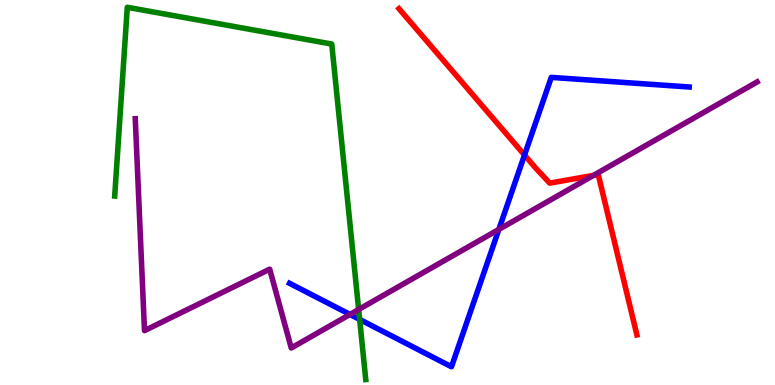[{'lines': ['blue', 'red'], 'intersections': [{'x': 6.77, 'y': 5.97}]}, {'lines': ['green', 'red'], 'intersections': []}, {'lines': ['purple', 'red'], 'intersections': [{'x': 7.66, 'y': 5.44}]}, {'lines': ['blue', 'green'], 'intersections': [{'x': 4.64, 'y': 1.7}]}, {'lines': ['blue', 'purple'], 'intersections': [{'x': 4.52, 'y': 1.83}, {'x': 6.44, 'y': 4.04}]}, {'lines': ['green', 'purple'], 'intersections': [{'x': 4.63, 'y': 1.96}]}]